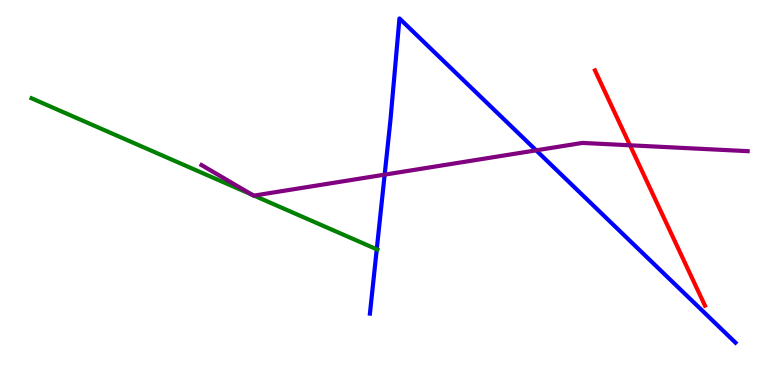[{'lines': ['blue', 'red'], 'intersections': []}, {'lines': ['green', 'red'], 'intersections': []}, {'lines': ['purple', 'red'], 'intersections': [{'x': 8.13, 'y': 6.23}]}, {'lines': ['blue', 'green'], 'intersections': [{'x': 4.86, 'y': 3.52}]}, {'lines': ['blue', 'purple'], 'intersections': [{'x': 4.96, 'y': 5.46}, {'x': 6.92, 'y': 6.1}]}, {'lines': ['green', 'purple'], 'intersections': [{'x': 3.26, 'y': 4.94}, {'x': 3.28, 'y': 4.92}]}]